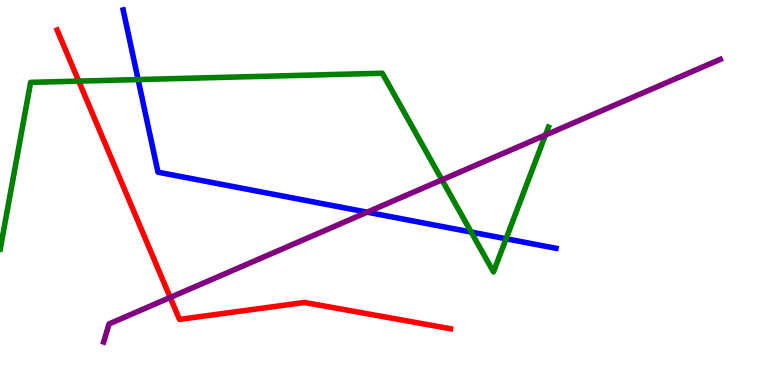[{'lines': ['blue', 'red'], 'intersections': []}, {'lines': ['green', 'red'], 'intersections': [{'x': 1.02, 'y': 7.89}]}, {'lines': ['purple', 'red'], 'intersections': [{'x': 2.2, 'y': 2.27}]}, {'lines': ['blue', 'green'], 'intersections': [{'x': 1.78, 'y': 7.93}, {'x': 6.08, 'y': 3.97}, {'x': 6.53, 'y': 3.8}]}, {'lines': ['blue', 'purple'], 'intersections': [{'x': 4.74, 'y': 4.49}]}, {'lines': ['green', 'purple'], 'intersections': [{'x': 5.7, 'y': 5.33}, {'x': 7.04, 'y': 6.49}]}]